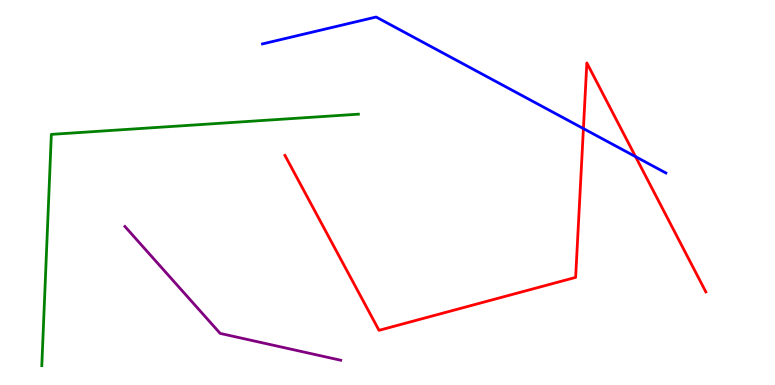[{'lines': ['blue', 'red'], 'intersections': [{'x': 7.53, 'y': 6.66}, {'x': 8.2, 'y': 5.93}]}, {'lines': ['green', 'red'], 'intersections': []}, {'lines': ['purple', 'red'], 'intersections': []}, {'lines': ['blue', 'green'], 'intersections': []}, {'lines': ['blue', 'purple'], 'intersections': []}, {'lines': ['green', 'purple'], 'intersections': []}]